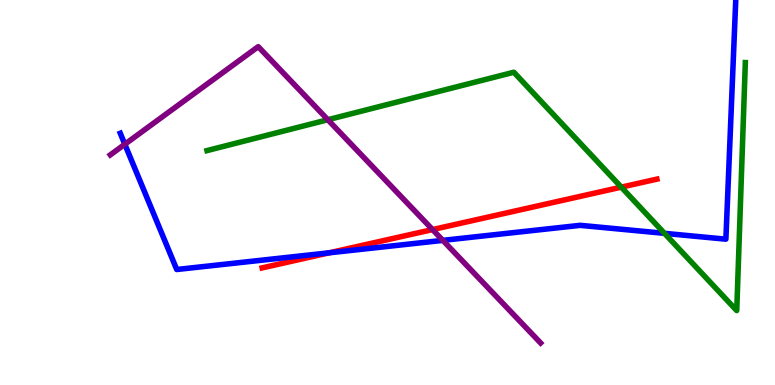[{'lines': ['blue', 'red'], 'intersections': [{'x': 4.25, 'y': 3.43}]}, {'lines': ['green', 'red'], 'intersections': [{'x': 8.02, 'y': 5.14}]}, {'lines': ['purple', 'red'], 'intersections': [{'x': 5.58, 'y': 4.04}]}, {'lines': ['blue', 'green'], 'intersections': [{'x': 8.57, 'y': 3.94}]}, {'lines': ['blue', 'purple'], 'intersections': [{'x': 1.61, 'y': 6.25}, {'x': 5.71, 'y': 3.76}]}, {'lines': ['green', 'purple'], 'intersections': [{'x': 4.23, 'y': 6.89}]}]